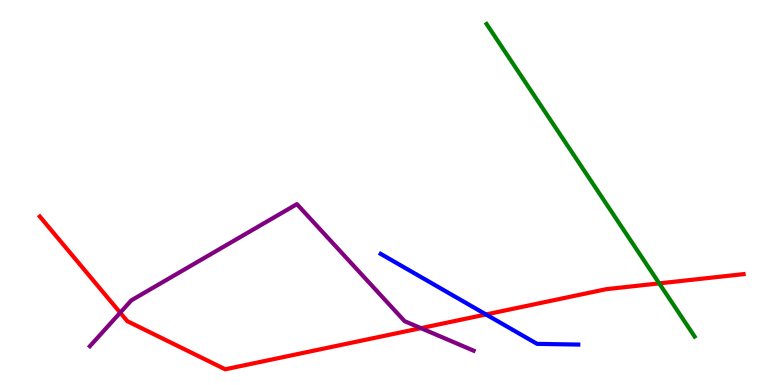[{'lines': ['blue', 'red'], 'intersections': [{'x': 6.27, 'y': 1.83}]}, {'lines': ['green', 'red'], 'intersections': [{'x': 8.51, 'y': 2.64}]}, {'lines': ['purple', 'red'], 'intersections': [{'x': 1.55, 'y': 1.88}, {'x': 5.43, 'y': 1.48}]}, {'lines': ['blue', 'green'], 'intersections': []}, {'lines': ['blue', 'purple'], 'intersections': []}, {'lines': ['green', 'purple'], 'intersections': []}]